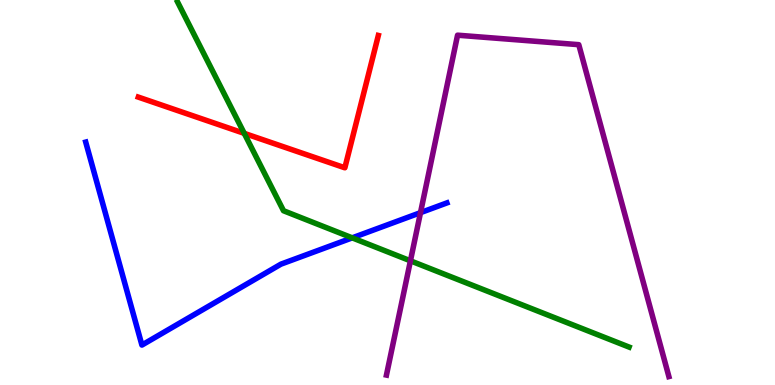[{'lines': ['blue', 'red'], 'intersections': []}, {'lines': ['green', 'red'], 'intersections': [{'x': 3.15, 'y': 6.54}]}, {'lines': ['purple', 'red'], 'intersections': []}, {'lines': ['blue', 'green'], 'intersections': [{'x': 4.54, 'y': 3.82}]}, {'lines': ['blue', 'purple'], 'intersections': [{'x': 5.43, 'y': 4.48}]}, {'lines': ['green', 'purple'], 'intersections': [{'x': 5.3, 'y': 3.23}]}]